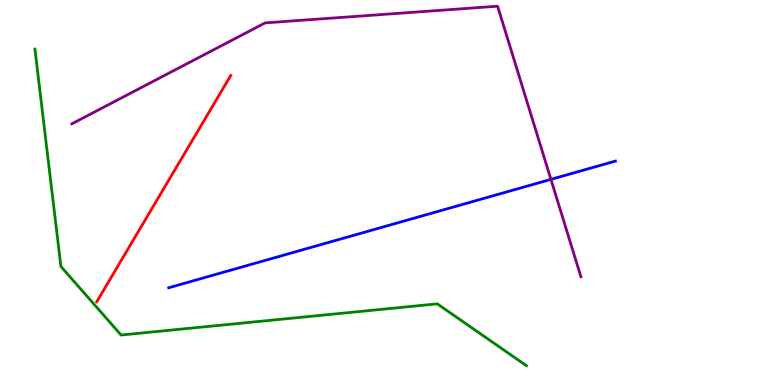[{'lines': ['blue', 'red'], 'intersections': []}, {'lines': ['green', 'red'], 'intersections': []}, {'lines': ['purple', 'red'], 'intersections': []}, {'lines': ['blue', 'green'], 'intersections': []}, {'lines': ['blue', 'purple'], 'intersections': [{'x': 7.11, 'y': 5.34}]}, {'lines': ['green', 'purple'], 'intersections': []}]